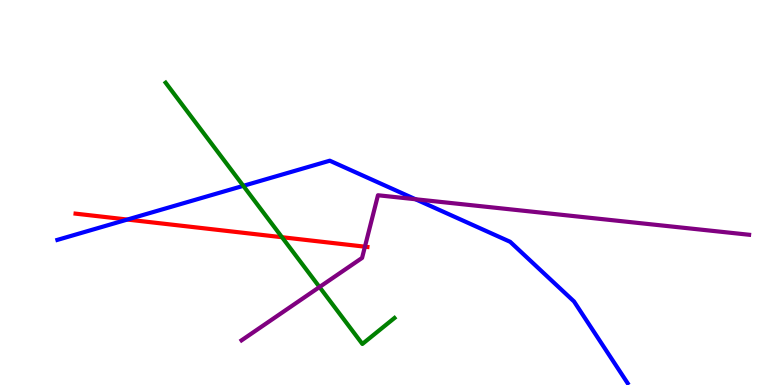[{'lines': ['blue', 'red'], 'intersections': [{'x': 1.64, 'y': 4.3}]}, {'lines': ['green', 'red'], 'intersections': [{'x': 3.64, 'y': 3.84}]}, {'lines': ['purple', 'red'], 'intersections': [{'x': 4.71, 'y': 3.59}]}, {'lines': ['blue', 'green'], 'intersections': [{'x': 3.14, 'y': 5.17}]}, {'lines': ['blue', 'purple'], 'intersections': [{'x': 5.36, 'y': 4.82}]}, {'lines': ['green', 'purple'], 'intersections': [{'x': 4.12, 'y': 2.54}]}]